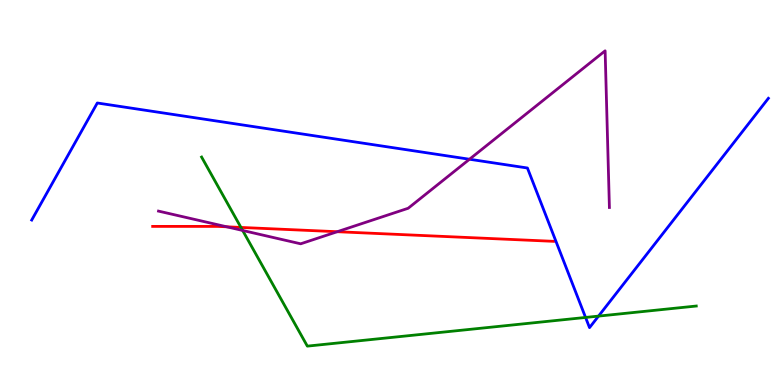[{'lines': ['blue', 'red'], 'intersections': []}, {'lines': ['green', 'red'], 'intersections': [{'x': 3.11, 'y': 4.09}]}, {'lines': ['purple', 'red'], 'intersections': [{'x': 2.93, 'y': 4.11}, {'x': 4.35, 'y': 3.98}]}, {'lines': ['blue', 'green'], 'intersections': [{'x': 7.56, 'y': 1.75}, {'x': 7.72, 'y': 1.79}]}, {'lines': ['blue', 'purple'], 'intersections': [{'x': 6.06, 'y': 5.86}]}, {'lines': ['green', 'purple'], 'intersections': [{'x': 3.13, 'y': 4.01}]}]